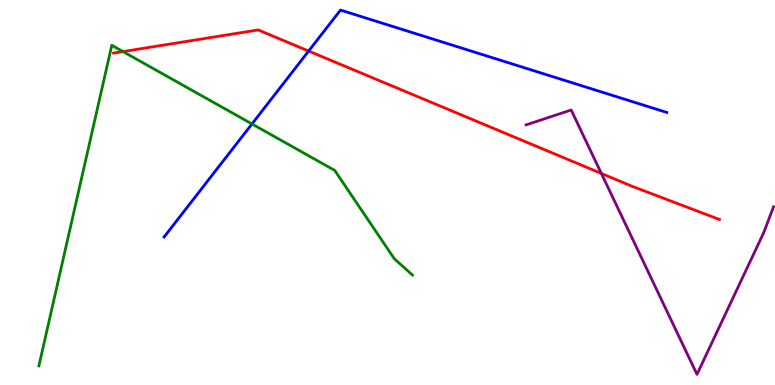[{'lines': ['blue', 'red'], 'intersections': [{'x': 3.98, 'y': 8.67}]}, {'lines': ['green', 'red'], 'intersections': [{'x': 1.59, 'y': 8.66}]}, {'lines': ['purple', 'red'], 'intersections': [{'x': 7.76, 'y': 5.49}]}, {'lines': ['blue', 'green'], 'intersections': [{'x': 3.25, 'y': 6.78}]}, {'lines': ['blue', 'purple'], 'intersections': []}, {'lines': ['green', 'purple'], 'intersections': []}]